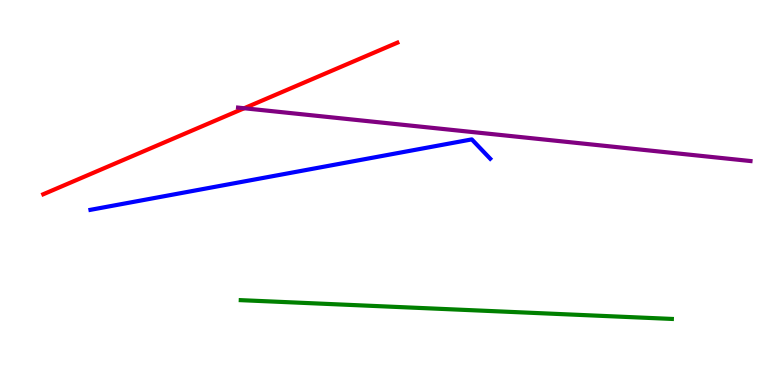[{'lines': ['blue', 'red'], 'intersections': []}, {'lines': ['green', 'red'], 'intersections': []}, {'lines': ['purple', 'red'], 'intersections': [{'x': 3.15, 'y': 7.19}]}, {'lines': ['blue', 'green'], 'intersections': []}, {'lines': ['blue', 'purple'], 'intersections': []}, {'lines': ['green', 'purple'], 'intersections': []}]